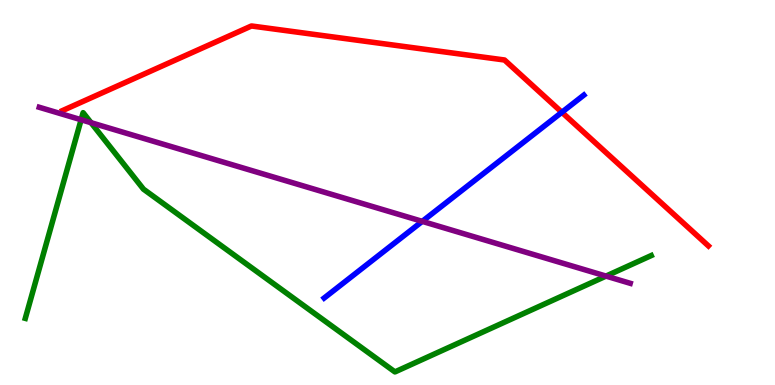[{'lines': ['blue', 'red'], 'intersections': [{'x': 7.25, 'y': 7.08}]}, {'lines': ['green', 'red'], 'intersections': []}, {'lines': ['purple', 'red'], 'intersections': []}, {'lines': ['blue', 'green'], 'intersections': []}, {'lines': ['blue', 'purple'], 'intersections': [{'x': 5.45, 'y': 4.25}]}, {'lines': ['green', 'purple'], 'intersections': [{'x': 1.05, 'y': 6.89}, {'x': 1.17, 'y': 6.81}, {'x': 7.82, 'y': 2.83}]}]